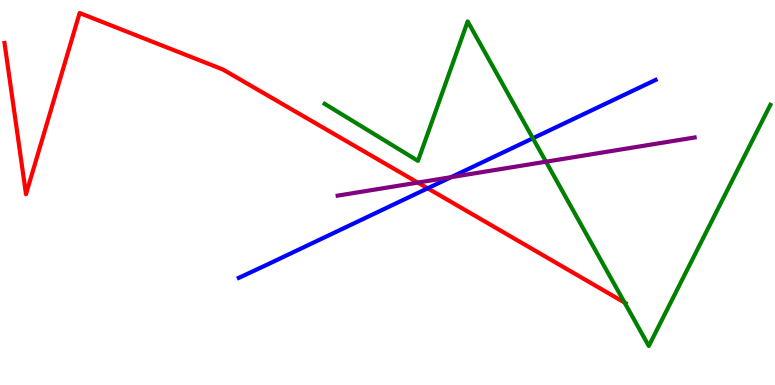[{'lines': ['blue', 'red'], 'intersections': [{'x': 5.52, 'y': 5.11}]}, {'lines': ['green', 'red'], 'intersections': [{'x': 8.06, 'y': 2.14}]}, {'lines': ['purple', 'red'], 'intersections': [{'x': 5.39, 'y': 5.26}]}, {'lines': ['blue', 'green'], 'intersections': [{'x': 6.88, 'y': 6.41}]}, {'lines': ['blue', 'purple'], 'intersections': [{'x': 5.82, 'y': 5.4}]}, {'lines': ['green', 'purple'], 'intersections': [{'x': 7.04, 'y': 5.8}]}]